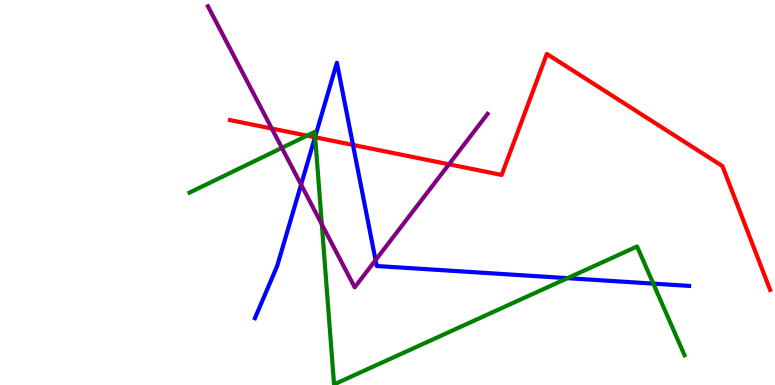[{'lines': ['blue', 'red'], 'intersections': [{'x': 4.06, 'y': 6.43}, {'x': 4.55, 'y': 6.24}]}, {'lines': ['green', 'red'], 'intersections': [{'x': 3.96, 'y': 6.48}, {'x': 4.07, 'y': 6.43}]}, {'lines': ['purple', 'red'], 'intersections': [{'x': 3.51, 'y': 6.66}, {'x': 5.79, 'y': 5.73}]}, {'lines': ['blue', 'green'], 'intersections': [{'x': 4.07, 'y': 6.45}, {'x': 7.32, 'y': 2.78}, {'x': 8.43, 'y': 2.63}]}, {'lines': ['blue', 'purple'], 'intersections': [{'x': 3.88, 'y': 5.2}, {'x': 4.85, 'y': 3.24}]}, {'lines': ['green', 'purple'], 'intersections': [{'x': 3.64, 'y': 6.16}, {'x': 4.15, 'y': 4.17}]}]